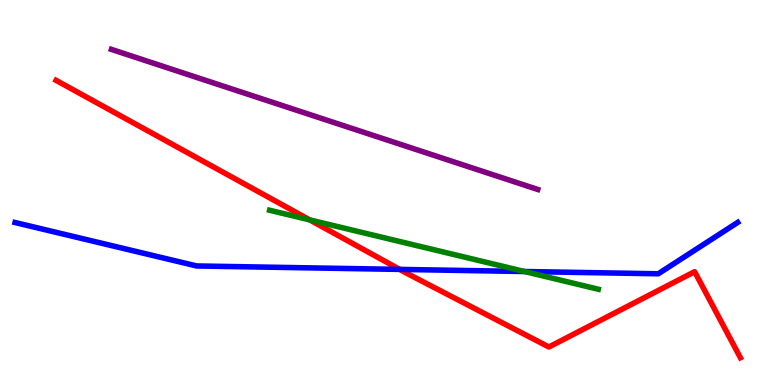[{'lines': ['blue', 'red'], 'intersections': [{'x': 5.16, 'y': 3.0}]}, {'lines': ['green', 'red'], 'intersections': [{'x': 4.0, 'y': 4.29}]}, {'lines': ['purple', 'red'], 'intersections': []}, {'lines': ['blue', 'green'], 'intersections': [{'x': 6.77, 'y': 2.95}]}, {'lines': ['blue', 'purple'], 'intersections': []}, {'lines': ['green', 'purple'], 'intersections': []}]